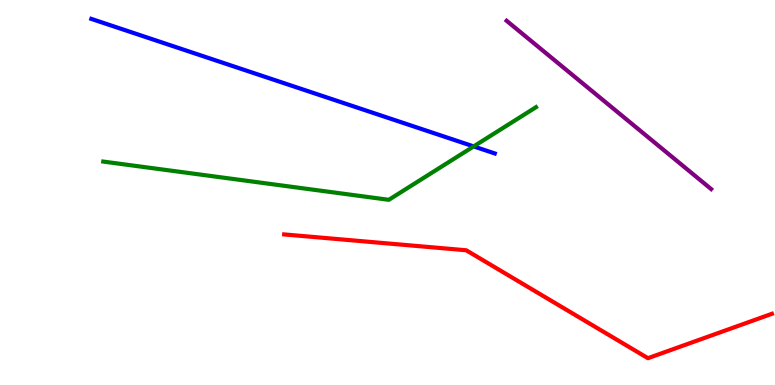[{'lines': ['blue', 'red'], 'intersections': []}, {'lines': ['green', 'red'], 'intersections': []}, {'lines': ['purple', 'red'], 'intersections': []}, {'lines': ['blue', 'green'], 'intersections': [{'x': 6.11, 'y': 6.2}]}, {'lines': ['blue', 'purple'], 'intersections': []}, {'lines': ['green', 'purple'], 'intersections': []}]